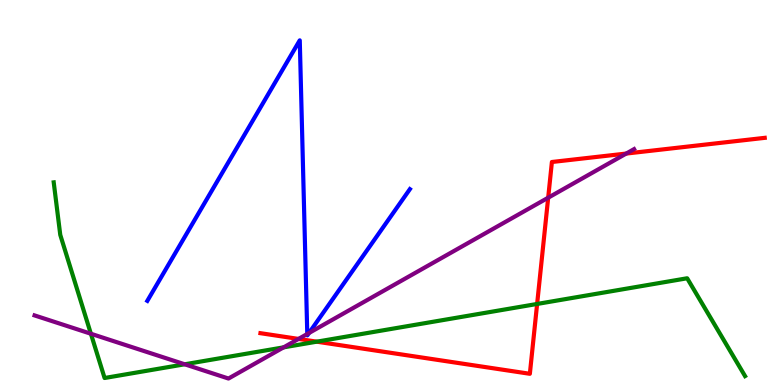[{'lines': ['blue', 'red'], 'intersections': []}, {'lines': ['green', 'red'], 'intersections': [{'x': 4.09, 'y': 1.13}, {'x': 6.93, 'y': 2.11}]}, {'lines': ['purple', 'red'], 'intersections': [{'x': 3.85, 'y': 1.2}, {'x': 7.07, 'y': 4.86}, {'x': 8.08, 'y': 6.01}]}, {'lines': ['blue', 'green'], 'intersections': []}, {'lines': ['blue', 'purple'], 'intersections': [{'x': 3.96, 'y': 1.33}, {'x': 3.99, 'y': 1.35}]}, {'lines': ['green', 'purple'], 'intersections': [{'x': 1.17, 'y': 1.33}, {'x': 2.38, 'y': 0.538}, {'x': 3.66, 'y': 0.978}]}]